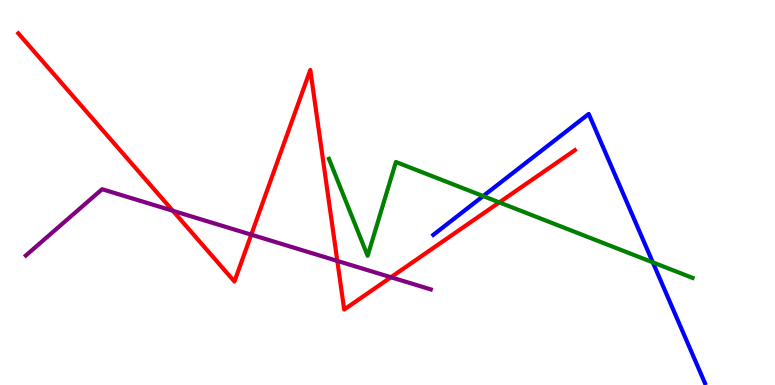[{'lines': ['blue', 'red'], 'intersections': []}, {'lines': ['green', 'red'], 'intersections': [{'x': 6.44, 'y': 4.74}]}, {'lines': ['purple', 'red'], 'intersections': [{'x': 2.23, 'y': 4.53}, {'x': 3.24, 'y': 3.9}, {'x': 4.35, 'y': 3.22}, {'x': 5.04, 'y': 2.8}]}, {'lines': ['blue', 'green'], 'intersections': [{'x': 6.23, 'y': 4.91}, {'x': 8.42, 'y': 3.19}]}, {'lines': ['blue', 'purple'], 'intersections': []}, {'lines': ['green', 'purple'], 'intersections': []}]